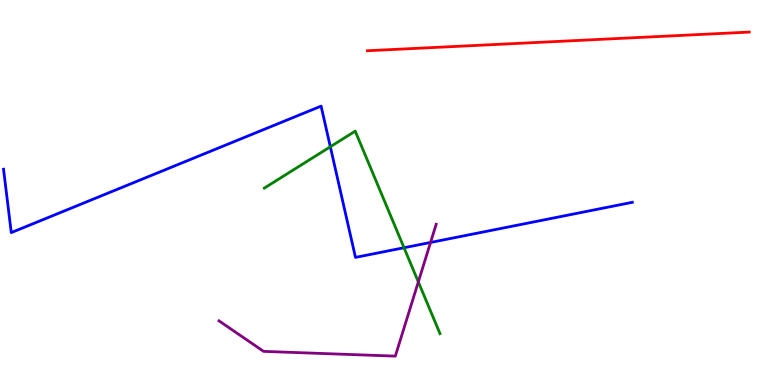[{'lines': ['blue', 'red'], 'intersections': []}, {'lines': ['green', 'red'], 'intersections': []}, {'lines': ['purple', 'red'], 'intersections': []}, {'lines': ['blue', 'green'], 'intersections': [{'x': 4.26, 'y': 6.19}, {'x': 5.21, 'y': 3.57}]}, {'lines': ['blue', 'purple'], 'intersections': [{'x': 5.56, 'y': 3.7}]}, {'lines': ['green', 'purple'], 'intersections': [{'x': 5.4, 'y': 2.68}]}]